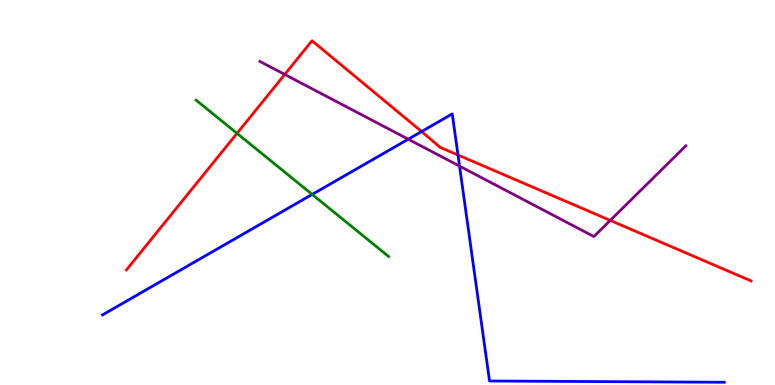[{'lines': ['blue', 'red'], 'intersections': [{'x': 5.44, 'y': 6.58}, {'x': 5.91, 'y': 5.97}]}, {'lines': ['green', 'red'], 'intersections': [{'x': 3.06, 'y': 6.54}]}, {'lines': ['purple', 'red'], 'intersections': [{'x': 3.67, 'y': 8.07}, {'x': 7.87, 'y': 4.28}]}, {'lines': ['blue', 'green'], 'intersections': [{'x': 4.03, 'y': 4.95}]}, {'lines': ['blue', 'purple'], 'intersections': [{'x': 5.27, 'y': 6.38}, {'x': 5.93, 'y': 5.69}]}, {'lines': ['green', 'purple'], 'intersections': []}]